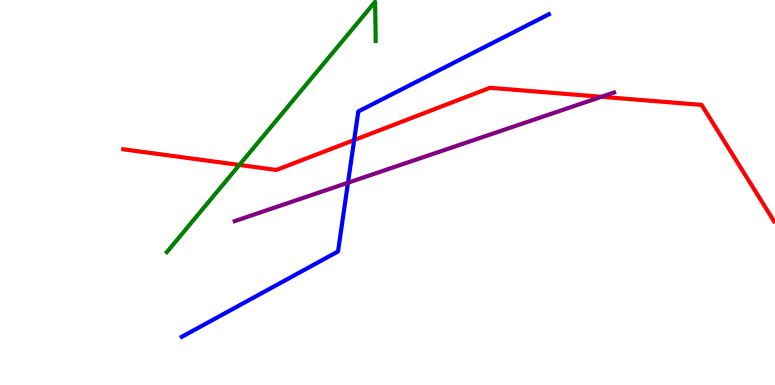[{'lines': ['blue', 'red'], 'intersections': [{'x': 4.57, 'y': 6.36}]}, {'lines': ['green', 'red'], 'intersections': [{'x': 3.09, 'y': 5.72}]}, {'lines': ['purple', 'red'], 'intersections': [{'x': 7.76, 'y': 7.49}]}, {'lines': ['blue', 'green'], 'intersections': []}, {'lines': ['blue', 'purple'], 'intersections': [{'x': 4.49, 'y': 5.25}]}, {'lines': ['green', 'purple'], 'intersections': []}]